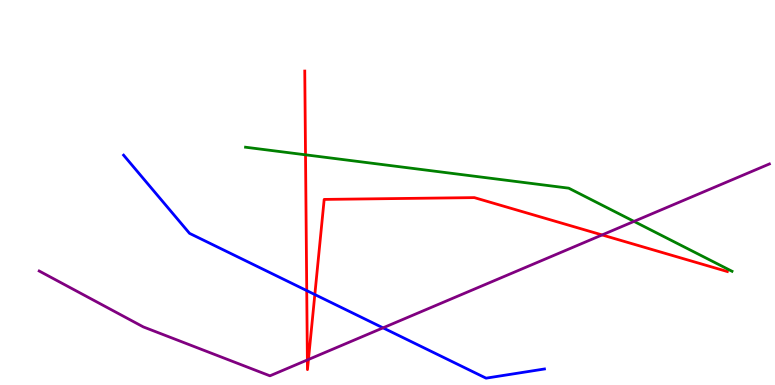[{'lines': ['blue', 'red'], 'intersections': [{'x': 3.96, 'y': 2.45}, {'x': 4.06, 'y': 2.35}]}, {'lines': ['green', 'red'], 'intersections': [{'x': 3.94, 'y': 5.98}]}, {'lines': ['purple', 'red'], 'intersections': [{'x': 3.97, 'y': 0.651}, {'x': 3.98, 'y': 0.663}, {'x': 7.77, 'y': 3.9}]}, {'lines': ['blue', 'green'], 'intersections': []}, {'lines': ['blue', 'purple'], 'intersections': [{'x': 4.94, 'y': 1.48}]}, {'lines': ['green', 'purple'], 'intersections': [{'x': 8.18, 'y': 4.25}]}]